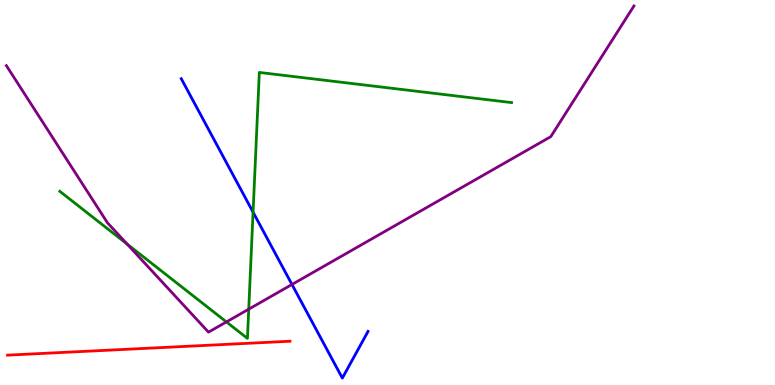[{'lines': ['blue', 'red'], 'intersections': []}, {'lines': ['green', 'red'], 'intersections': []}, {'lines': ['purple', 'red'], 'intersections': []}, {'lines': ['blue', 'green'], 'intersections': [{'x': 3.27, 'y': 4.49}]}, {'lines': ['blue', 'purple'], 'intersections': [{'x': 3.77, 'y': 2.61}]}, {'lines': ['green', 'purple'], 'intersections': [{'x': 1.64, 'y': 3.66}, {'x': 2.92, 'y': 1.64}, {'x': 3.21, 'y': 1.97}]}]